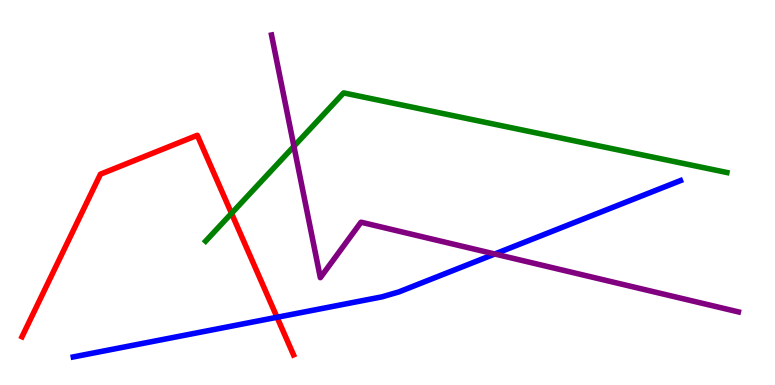[{'lines': ['blue', 'red'], 'intersections': [{'x': 3.57, 'y': 1.76}]}, {'lines': ['green', 'red'], 'intersections': [{'x': 2.99, 'y': 4.46}]}, {'lines': ['purple', 'red'], 'intersections': []}, {'lines': ['blue', 'green'], 'intersections': []}, {'lines': ['blue', 'purple'], 'intersections': [{'x': 6.38, 'y': 3.4}]}, {'lines': ['green', 'purple'], 'intersections': [{'x': 3.79, 'y': 6.2}]}]